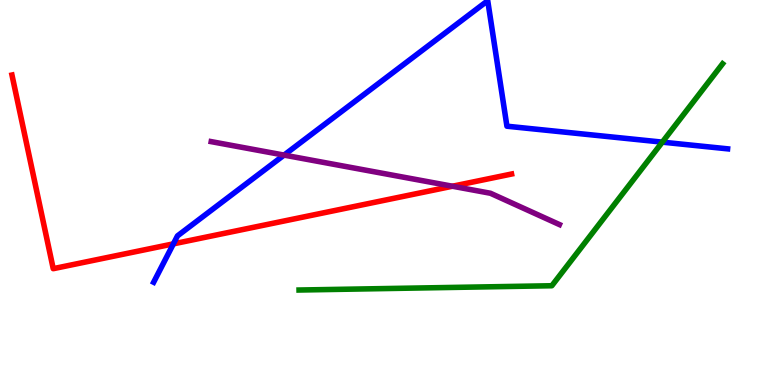[{'lines': ['blue', 'red'], 'intersections': [{'x': 2.24, 'y': 3.67}]}, {'lines': ['green', 'red'], 'intersections': []}, {'lines': ['purple', 'red'], 'intersections': [{'x': 5.84, 'y': 5.16}]}, {'lines': ['blue', 'green'], 'intersections': [{'x': 8.55, 'y': 6.31}]}, {'lines': ['blue', 'purple'], 'intersections': [{'x': 3.67, 'y': 5.97}]}, {'lines': ['green', 'purple'], 'intersections': []}]